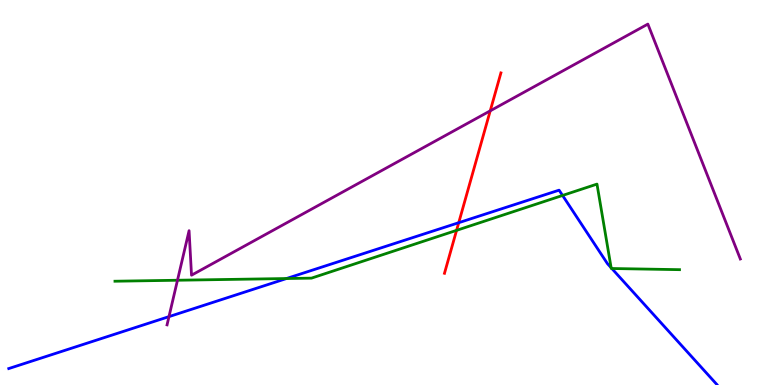[{'lines': ['blue', 'red'], 'intersections': [{'x': 5.92, 'y': 4.22}]}, {'lines': ['green', 'red'], 'intersections': [{'x': 5.89, 'y': 4.02}]}, {'lines': ['purple', 'red'], 'intersections': [{'x': 6.33, 'y': 7.12}]}, {'lines': ['blue', 'green'], 'intersections': [{'x': 3.7, 'y': 2.77}, {'x': 7.26, 'y': 4.92}, {'x': 7.89, 'y': 3.05}, {'x': 7.89, 'y': 3.03}]}, {'lines': ['blue', 'purple'], 'intersections': [{'x': 2.18, 'y': 1.78}]}, {'lines': ['green', 'purple'], 'intersections': [{'x': 2.29, 'y': 2.72}]}]